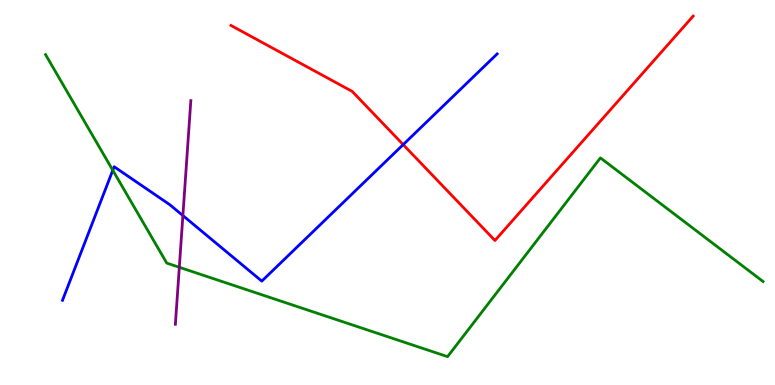[{'lines': ['blue', 'red'], 'intersections': [{'x': 5.2, 'y': 6.24}]}, {'lines': ['green', 'red'], 'intersections': []}, {'lines': ['purple', 'red'], 'intersections': []}, {'lines': ['blue', 'green'], 'intersections': [{'x': 1.46, 'y': 5.58}]}, {'lines': ['blue', 'purple'], 'intersections': [{'x': 2.36, 'y': 4.4}]}, {'lines': ['green', 'purple'], 'intersections': [{'x': 2.31, 'y': 3.06}]}]